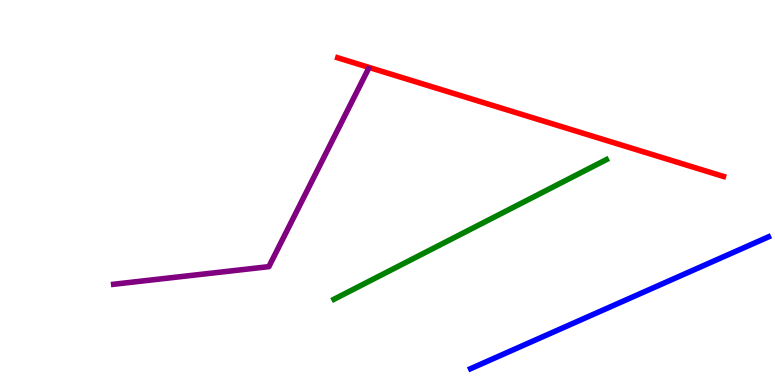[{'lines': ['blue', 'red'], 'intersections': []}, {'lines': ['green', 'red'], 'intersections': []}, {'lines': ['purple', 'red'], 'intersections': []}, {'lines': ['blue', 'green'], 'intersections': []}, {'lines': ['blue', 'purple'], 'intersections': []}, {'lines': ['green', 'purple'], 'intersections': []}]